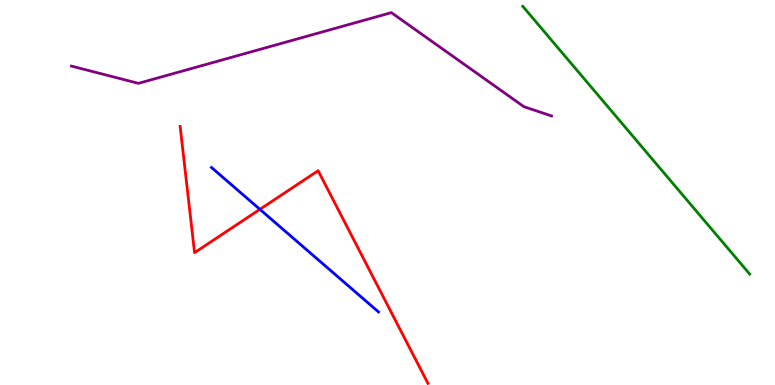[{'lines': ['blue', 'red'], 'intersections': [{'x': 3.35, 'y': 4.56}]}, {'lines': ['green', 'red'], 'intersections': []}, {'lines': ['purple', 'red'], 'intersections': []}, {'lines': ['blue', 'green'], 'intersections': []}, {'lines': ['blue', 'purple'], 'intersections': []}, {'lines': ['green', 'purple'], 'intersections': []}]